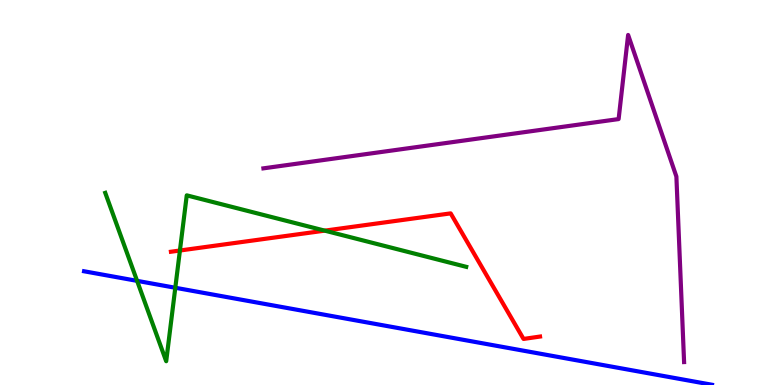[{'lines': ['blue', 'red'], 'intersections': []}, {'lines': ['green', 'red'], 'intersections': [{'x': 2.32, 'y': 3.49}, {'x': 4.19, 'y': 4.01}]}, {'lines': ['purple', 'red'], 'intersections': []}, {'lines': ['blue', 'green'], 'intersections': [{'x': 1.77, 'y': 2.71}, {'x': 2.26, 'y': 2.53}]}, {'lines': ['blue', 'purple'], 'intersections': []}, {'lines': ['green', 'purple'], 'intersections': []}]